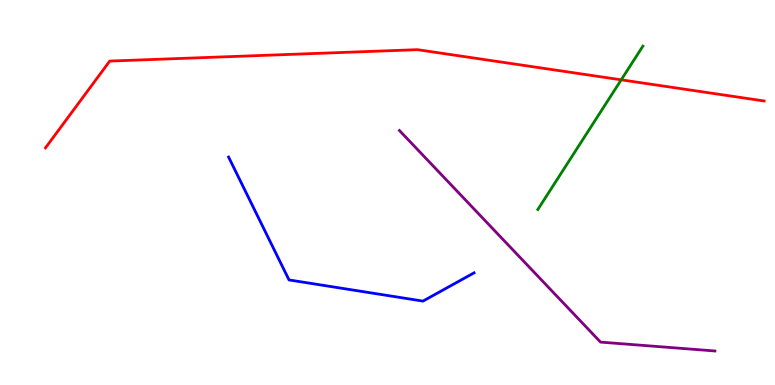[{'lines': ['blue', 'red'], 'intersections': []}, {'lines': ['green', 'red'], 'intersections': [{'x': 8.02, 'y': 7.93}]}, {'lines': ['purple', 'red'], 'intersections': []}, {'lines': ['blue', 'green'], 'intersections': []}, {'lines': ['blue', 'purple'], 'intersections': []}, {'lines': ['green', 'purple'], 'intersections': []}]